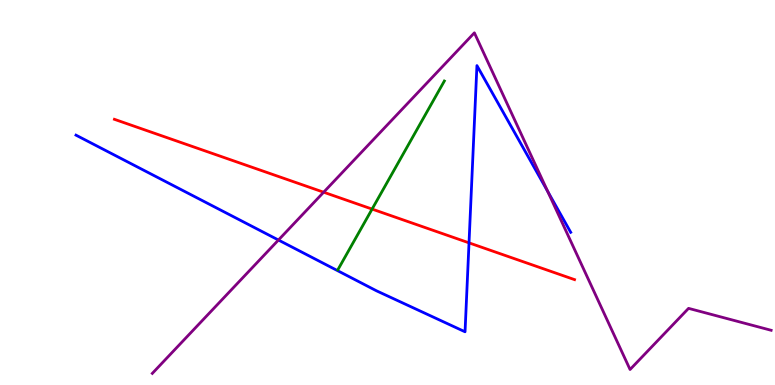[{'lines': ['blue', 'red'], 'intersections': [{'x': 6.05, 'y': 3.69}]}, {'lines': ['green', 'red'], 'intersections': [{'x': 4.8, 'y': 4.57}]}, {'lines': ['purple', 'red'], 'intersections': [{'x': 4.18, 'y': 5.01}]}, {'lines': ['blue', 'green'], 'intersections': []}, {'lines': ['blue', 'purple'], 'intersections': [{'x': 3.59, 'y': 3.77}, {'x': 7.07, 'y': 5.03}]}, {'lines': ['green', 'purple'], 'intersections': []}]